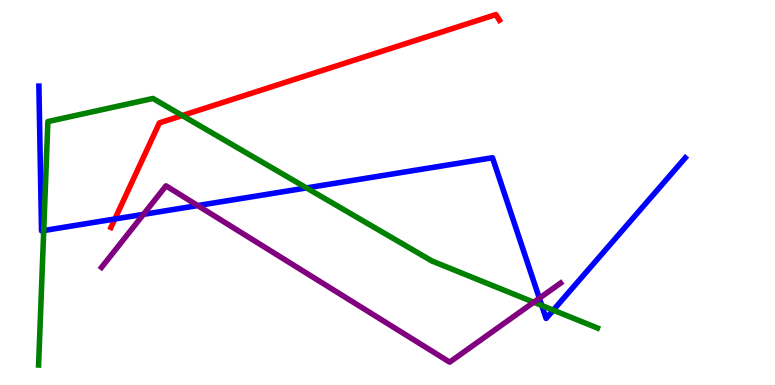[{'lines': ['blue', 'red'], 'intersections': [{'x': 1.48, 'y': 4.31}]}, {'lines': ['green', 'red'], 'intersections': [{'x': 2.35, 'y': 7.0}]}, {'lines': ['purple', 'red'], 'intersections': []}, {'lines': ['blue', 'green'], 'intersections': [{'x': 0.564, 'y': 4.01}, {'x': 3.95, 'y': 5.12}, {'x': 6.99, 'y': 2.07}, {'x': 7.14, 'y': 1.94}]}, {'lines': ['blue', 'purple'], 'intersections': [{'x': 1.85, 'y': 4.43}, {'x': 2.55, 'y': 4.66}, {'x': 6.96, 'y': 2.25}]}, {'lines': ['green', 'purple'], 'intersections': [{'x': 6.89, 'y': 2.15}]}]